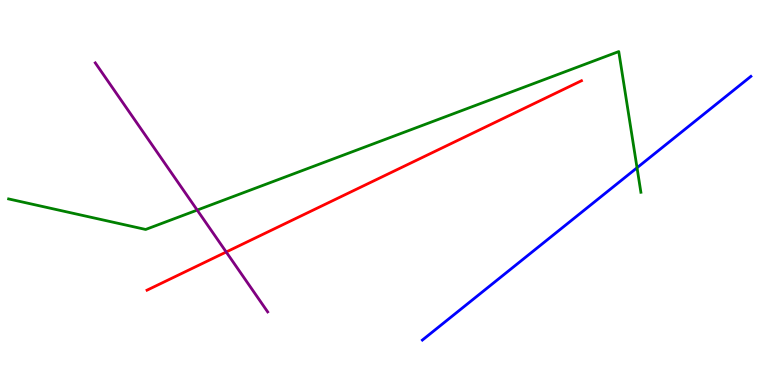[{'lines': ['blue', 'red'], 'intersections': []}, {'lines': ['green', 'red'], 'intersections': []}, {'lines': ['purple', 'red'], 'intersections': [{'x': 2.92, 'y': 3.45}]}, {'lines': ['blue', 'green'], 'intersections': [{'x': 8.22, 'y': 5.64}]}, {'lines': ['blue', 'purple'], 'intersections': []}, {'lines': ['green', 'purple'], 'intersections': [{'x': 2.54, 'y': 4.54}]}]